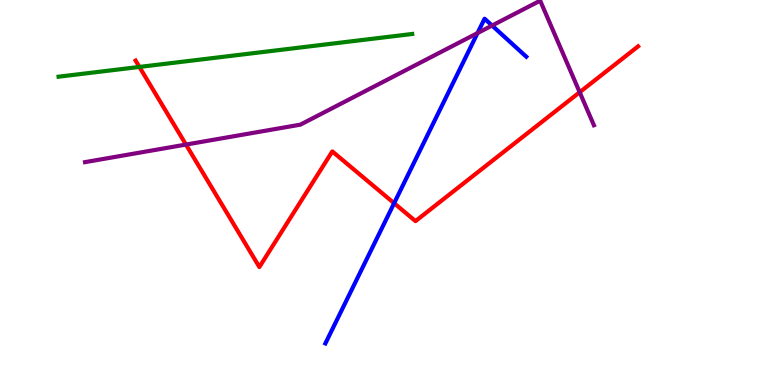[{'lines': ['blue', 'red'], 'intersections': [{'x': 5.09, 'y': 4.72}]}, {'lines': ['green', 'red'], 'intersections': [{'x': 1.8, 'y': 8.26}]}, {'lines': ['purple', 'red'], 'intersections': [{'x': 2.4, 'y': 6.24}, {'x': 7.48, 'y': 7.6}]}, {'lines': ['blue', 'green'], 'intersections': []}, {'lines': ['blue', 'purple'], 'intersections': [{'x': 6.16, 'y': 9.14}, {'x': 6.35, 'y': 9.34}]}, {'lines': ['green', 'purple'], 'intersections': []}]